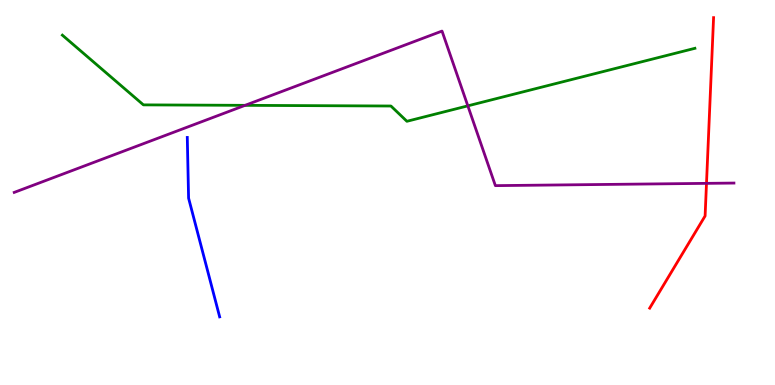[{'lines': ['blue', 'red'], 'intersections': []}, {'lines': ['green', 'red'], 'intersections': []}, {'lines': ['purple', 'red'], 'intersections': [{'x': 9.12, 'y': 5.24}]}, {'lines': ['blue', 'green'], 'intersections': []}, {'lines': ['blue', 'purple'], 'intersections': []}, {'lines': ['green', 'purple'], 'intersections': [{'x': 3.16, 'y': 7.26}, {'x': 6.04, 'y': 7.25}]}]